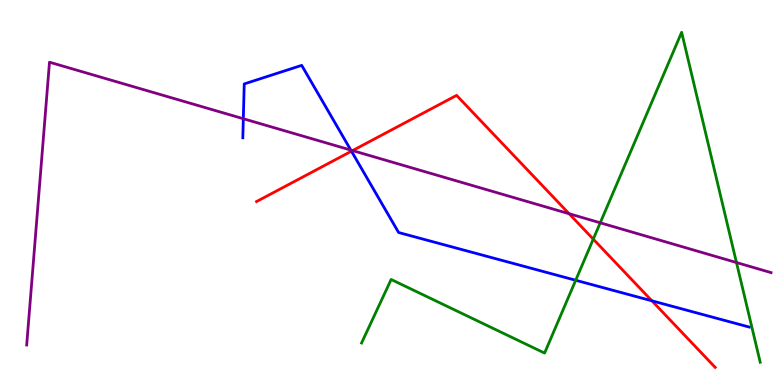[{'lines': ['blue', 'red'], 'intersections': [{'x': 4.53, 'y': 6.07}, {'x': 8.41, 'y': 2.19}]}, {'lines': ['green', 'red'], 'intersections': [{'x': 7.66, 'y': 3.79}]}, {'lines': ['purple', 'red'], 'intersections': [{'x': 4.55, 'y': 6.09}, {'x': 7.34, 'y': 4.45}]}, {'lines': ['blue', 'green'], 'intersections': [{'x': 7.43, 'y': 2.72}]}, {'lines': ['blue', 'purple'], 'intersections': [{'x': 3.14, 'y': 6.92}, {'x': 4.53, 'y': 6.1}]}, {'lines': ['green', 'purple'], 'intersections': [{'x': 7.75, 'y': 4.21}, {'x': 9.5, 'y': 3.18}]}]